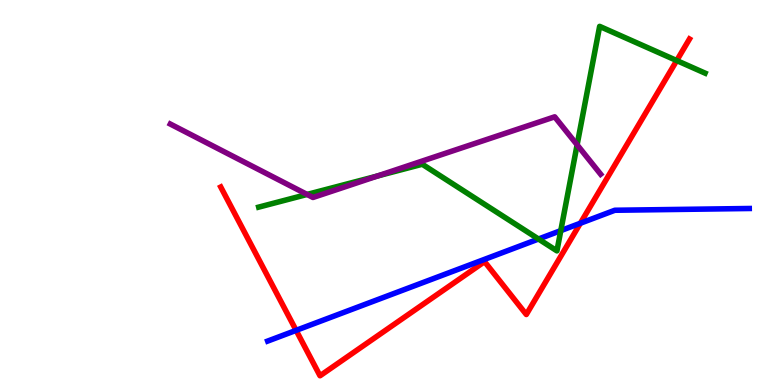[{'lines': ['blue', 'red'], 'intersections': [{'x': 3.82, 'y': 1.42}, {'x': 7.49, 'y': 4.2}]}, {'lines': ['green', 'red'], 'intersections': [{'x': 8.73, 'y': 8.43}]}, {'lines': ['purple', 'red'], 'intersections': []}, {'lines': ['blue', 'green'], 'intersections': [{'x': 6.95, 'y': 3.79}, {'x': 7.24, 'y': 4.01}]}, {'lines': ['blue', 'purple'], 'intersections': []}, {'lines': ['green', 'purple'], 'intersections': [{'x': 3.96, 'y': 4.95}, {'x': 4.87, 'y': 5.43}, {'x': 7.45, 'y': 6.24}]}]